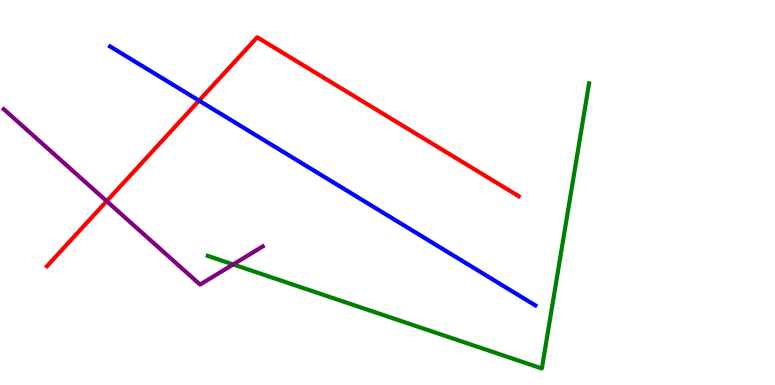[{'lines': ['blue', 'red'], 'intersections': [{'x': 2.57, 'y': 7.39}]}, {'lines': ['green', 'red'], 'intersections': []}, {'lines': ['purple', 'red'], 'intersections': [{'x': 1.38, 'y': 4.78}]}, {'lines': ['blue', 'green'], 'intersections': []}, {'lines': ['blue', 'purple'], 'intersections': []}, {'lines': ['green', 'purple'], 'intersections': [{'x': 3.01, 'y': 3.13}]}]